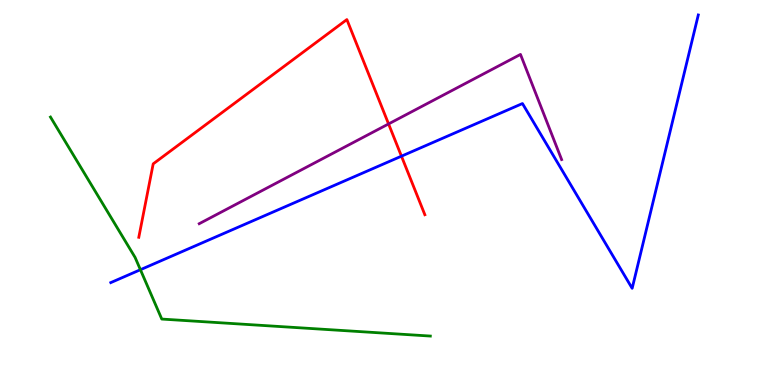[{'lines': ['blue', 'red'], 'intersections': [{'x': 5.18, 'y': 5.94}]}, {'lines': ['green', 'red'], 'intersections': []}, {'lines': ['purple', 'red'], 'intersections': [{'x': 5.01, 'y': 6.78}]}, {'lines': ['blue', 'green'], 'intersections': [{'x': 1.81, 'y': 2.99}]}, {'lines': ['blue', 'purple'], 'intersections': []}, {'lines': ['green', 'purple'], 'intersections': []}]